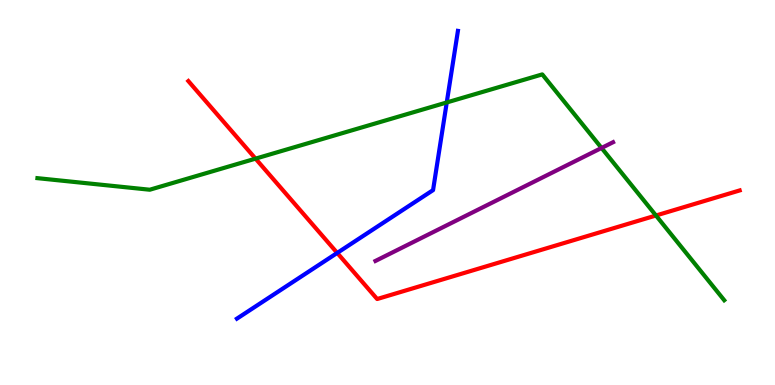[{'lines': ['blue', 'red'], 'intersections': [{'x': 4.35, 'y': 3.43}]}, {'lines': ['green', 'red'], 'intersections': [{'x': 3.3, 'y': 5.88}, {'x': 8.46, 'y': 4.4}]}, {'lines': ['purple', 'red'], 'intersections': []}, {'lines': ['blue', 'green'], 'intersections': [{'x': 5.76, 'y': 7.34}]}, {'lines': ['blue', 'purple'], 'intersections': []}, {'lines': ['green', 'purple'], 'intersections': [{'x': 7.76, 'y': 6.16}]}]